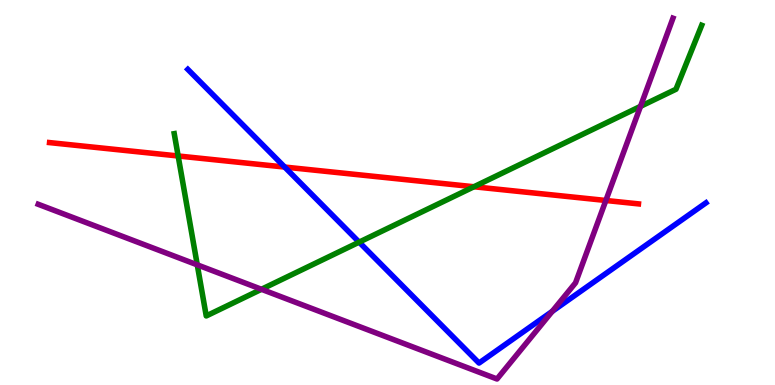[{'lines': ['blue', 'red'], 'intersections': [{'x': 3.67, 'y': 5.66}]}, {'lines': ['green', 'red'], 'intersections': [{'x': 2.3, 'y': 5.95}, {'x': 6.12, 'y': 5.15}]}, {'lines': ['purple', 'red'], 'intersections': [{'x': 7.82, 'y': 4.79}]}, {'lines': ['blue', 'green'], 'intersections': [{'x': 4.63, 'y': 3.71}]}, {'lines': ['blue', 'purple'], 'intersections': [{'x': 7.13, 'y': 1.91}]}, {'lines': ['green', 'purple'], 'intersections': [{'x': 2.55, 'y': 3.12}, {'x': 3.37, 'y': 2.49}, {'x': 8.26, 'y': 7.24}]}]